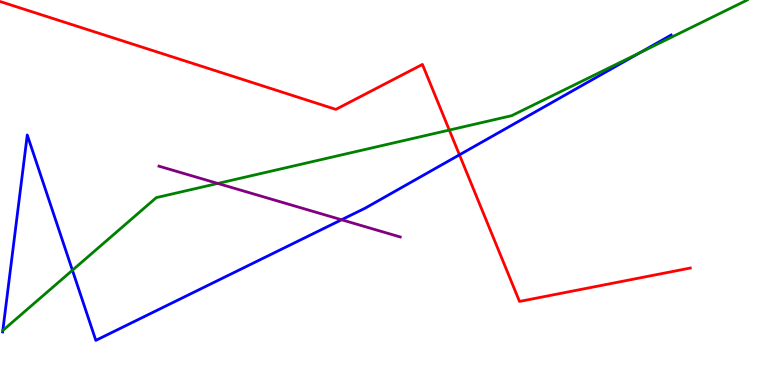[{'lines': ['blue', 'red'], 'intersections': [{'x': 5.93, 'y': 5.98}]}, {'lines': ['green', 'red'], 'intersections': [{'x': 5.8, 'y': 6.62}]}, {'lines': ['purple', 'red'], 'intersections': []}, {'lines': ['blue', 'green'], 'intersections': [{'x': 0.934, 'y': 2.98}, {'x': 8.26, 'y': 8.63}]}, {'lines': ['blue', 'purple'], 'intersections': [{'x': 4.41, 'y': 4.29}]}, {'lines': ['green', 'purple'], 'intersections': [{'x': 2.81, 'y': 5.24}]}]